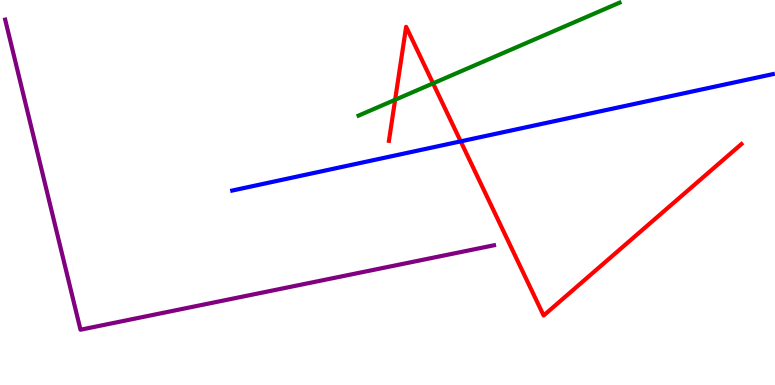[{'lines': ['blue', 'red'], 'intersections': [{'x': 5.94, 'y': 6.33}]}, {'lines': ['green', 'red'], 'intersections': [{'x': 5.1, 'y': 7.41}, {'x': 5.59, 'y': 7.83}]}, {'lines': ['purple', 'red'], 'intersections': []}, {'lines': ['blue', 'green'], 'intersections': []}, {'lines': ['blue', 'purple'], 'intersections': []}, {'lines': ['green', 'purple'], 'intersections': []}]